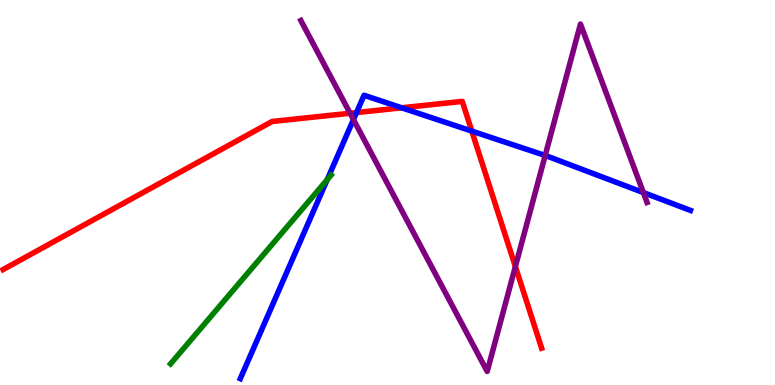[{'lines': ['blue', 'red'], 'intersections': [{'x': 4.6, 'y': 7.08}, {'x': 5.18, 'y': 7.2}, {'x': 6.09, 'y': 6.59}]}, {'lines': ['green', 'red'], 'intersections': []}, {'lines': ['purple', 'red'], 'intersections': [{'x': 4.52, 'y': 7.06}, {'x': 6.65, 'y': 3.08}]}, {'lines': ['blue', 'green'], 'intersections': [{'x': 4.22, 'y': 5.33}]}, {'lines': ['blue', 'purple'], 'intersections': [{'x': 4.56, 'y': 6.89}, {'x': 7.03, 'y': 5.96}, {'x': 8.3, 'y': 5.0}]}, {'lines': ['green', 'purple'], 'intersections': []}]